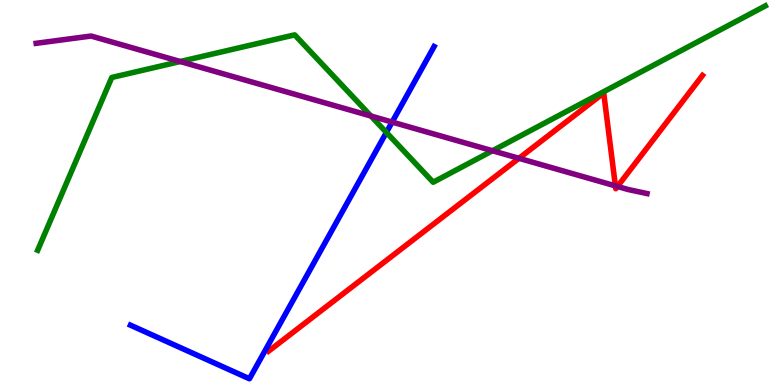[{'lines': ['blue', 'red'], 'intersections': []}, {'lines': ['green', 'red'], 'intersections': []}, {'lines': ['purple', 'red'], 'intersections': [{'x': 6.7, 'y': 5.89}, {'x': 7.94, 'y': 5.17}, {'x': 7.97, 'y': 5.16}]}, {'lines': ['blue', 'green'], 'intersections': [{'x': 4.99, 'y': 6.56}]}, {'lines': ['blue', 'purple'], 'intersections': [{'x': 5.06, 'y': 6.83}]}, {'lines': ['green', 'purple'], 'intersections': [{'x': 2.33, 'y': 8.4}, {'x': 4.79, 'y': 6.99}, {'x': 6.35, 'y': 6.08}]}]